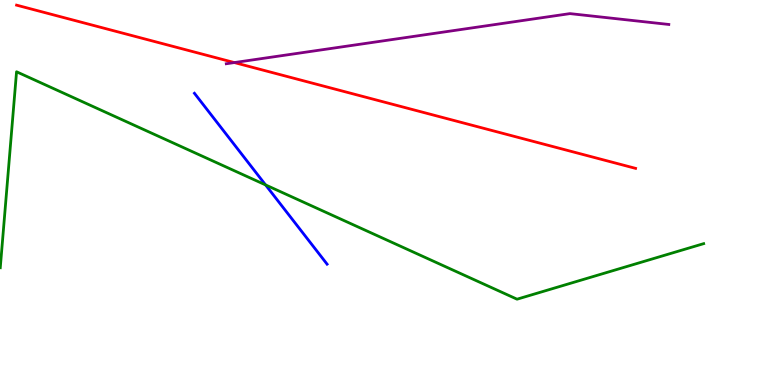[{'lines': ['blue', 'red'], 'intersections': []}, {'lines': ['green', 'red'], 'intersections': []}, {'lines': ['purple', 'red'], 'intersections': [{'x': 3.02, 'y': 8.37}]}, {'lines': ['blue', 'green'], 'intersections': [{'x': 3.43, 'y': 5.2}]}, {'lines': ['blue', 'purple'], 'intersections': []}, {'lines': ['green', 'purple'], 'intersections': []}]